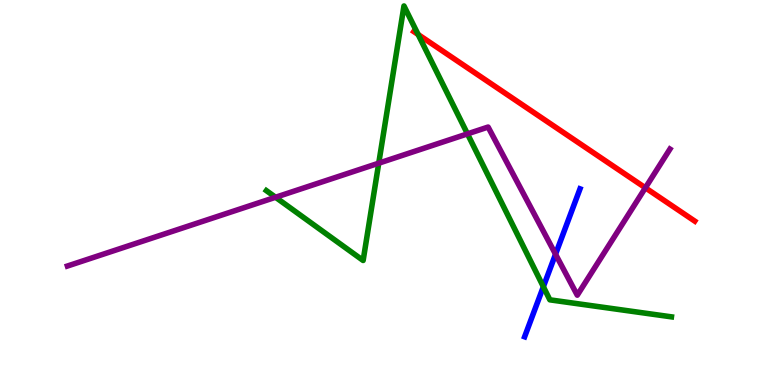[{'lines': ['blue', 'red'], 'intersections': []}, {'lines': ['green', 'red'], 'intersections': [{'x': 5.4, 'y': 9.1}]}, {'lines': ['purple', 'red'], 'intersections': [{'x': 8.33, 'y': 5.12}]}, {'lines': ['blue', 'green'], 'intersections': [{'x': 7.01, 'y': 2.55}]}, {'lines': ['blue', 'purple'], 'intersections': [{'x': 7.17, 'y': 3.4}]}, {'lines': ['green', 'purple'], 'intersections': [{'x': 3.56, 'y': 4.88}, {'x': 4.89, 'y': 5.76}, {'x': 6.03, 'y': 6.52}]}]